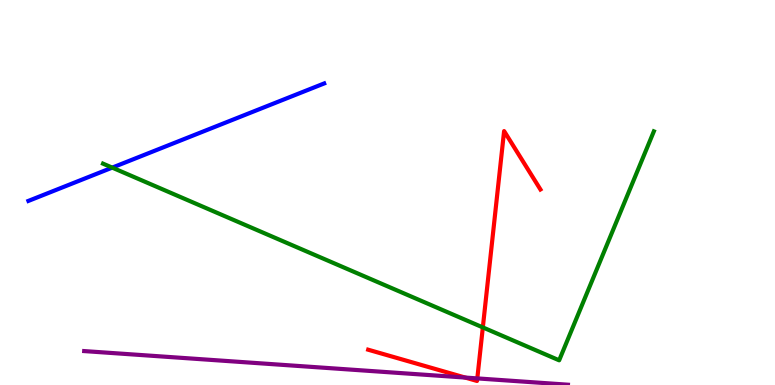[{'lines': ['blue', 'red'], 'intersections': []}, {'lines': ['green', 'red'], 'intersections': [{'x': 6.23, 'y': 1.5}]}, {'lines': ['purple', 'red'], 'intersections': [{'x': 6.0, 'y': 0.193}, {'x': 6.16, 'y': 0.171}]}, {'lines': ['blue', 'green'], 'intersections': [{'x': 1.45, 'y': 5.65}]}, {'lines': ['blue', 'purple'], 'intersections': []}, {'lines': ['green', 'purple'], 'intersections': []}]